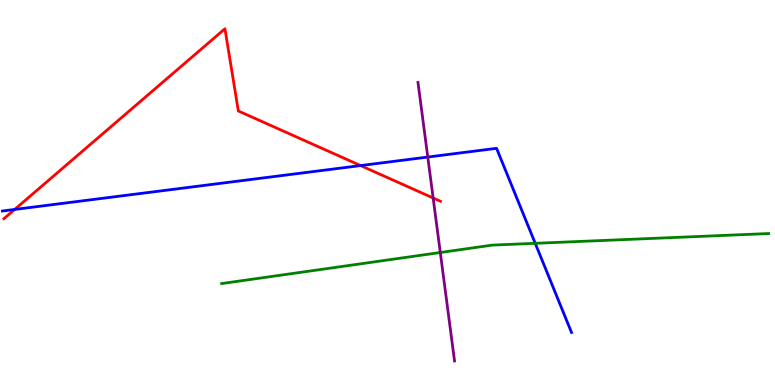[{'lines': ['blue', 'red'], 'intersections': [{'x': 0.189, 'y': 4.56}, {'x': 4.65, 'y': 5.7}]}, {'lines': ['green', 'red'], 'intersections': []}, {'lines': ['purple', 'red'], 'intersections': [{'x': 5.59, 'y': 4.86}]}, {'lines': ['blue', 'green'], 'intersections': [{'x': 6.91, 'y': 3.68}]}, {'lines': ['blue', 'purple'], 'intersections': [{'x': 5.52, 'y': 5.92}]}, {'lines': ['green', 'purple'], 'intersections': [{'x': 5.68, 'y': 3.44}]}]